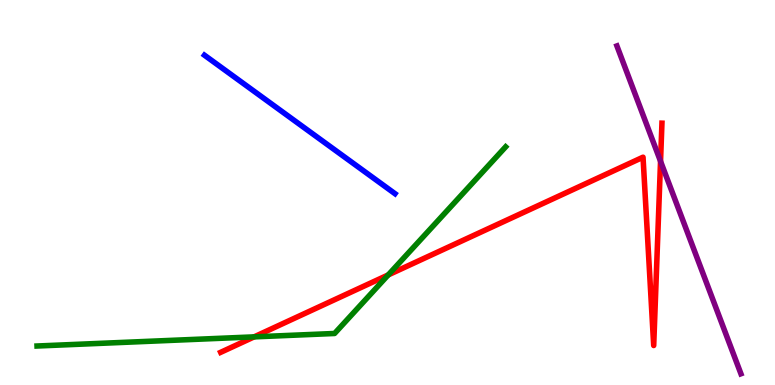[{'lines': ['blue', 'red'], 'intersections': []}, {'lines': ['green', 'red'], 'intersections': [{'x': 3.28, 'y': 1.25}, {'x': 5.01, 'y': 2.86}]}, {'lines': ['purple', 'red'], 'intersections': [{'x': 8.52, 'y': 5.81}]}, {'lines': ['blue', 'green'], 'intersections': []}, {'lines': ['blue', 'purple'], 'intersections': []}, {'lines': ['green', 'purple'], 'intersections': []}]